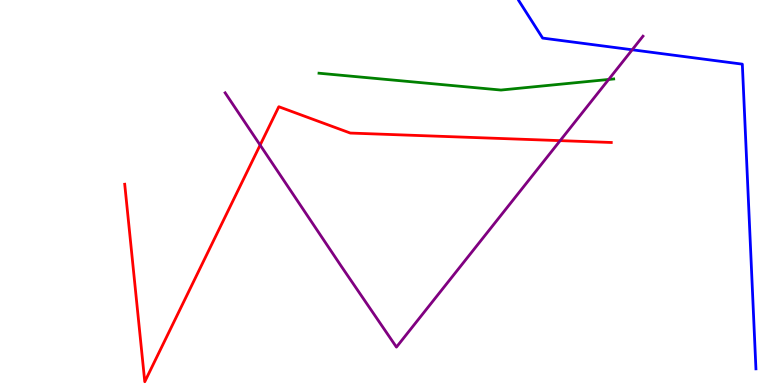[{'lines': ['blue', 'red'], 'intersections': []}, {'lines': ['green', 'red'], 'intersections': []}, {'lines': ['purple', 'red'], 'intersections': [{'x': 3.36, 'y': 6.23}, {'x': 7.23, 'y': 6.35}]}, {'lines': ['blue', 'green'], 'intersections': []}, {'lines': ['blue', 'purple'], 'intersections': [{'x': 8.16, 'y': 8.71}]}, {'lines': ['green', 'purple'], 'intersections': [{'x': 7.85, 'y': 7.94}]}]